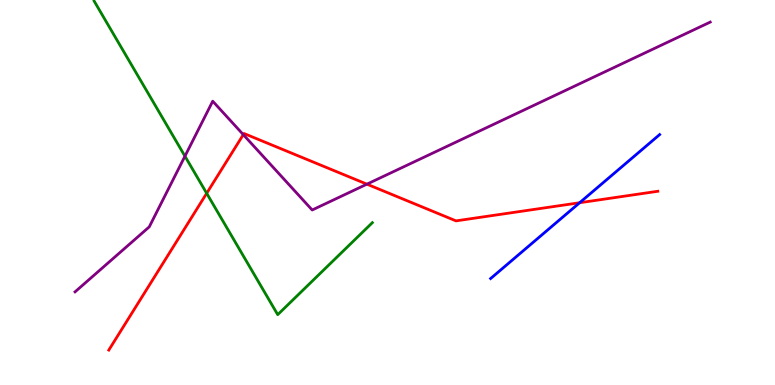[{'lines': ['blue', 'red'], 'intersections': [{'x': 7.48, 'y': 4.73}]}, {'lines': ['green', 'red'], 'intersections': [{'x': 2.67, 'y': 4.98}]}, {'lines': ['purple', 'red'], 'intersections': [{'x': 3.14, 'y': 6.5}, {'x': 4.73, 'y': 5.22}]}, {'lines': ['blue', 'green'], 'intersections': []}, {'lines': ['blue', 'purple'], 'intersections': []}, {'lines': ['green', 'purple'], 'intersections': [{'x': 2.39, 'y': 5.94}]}]